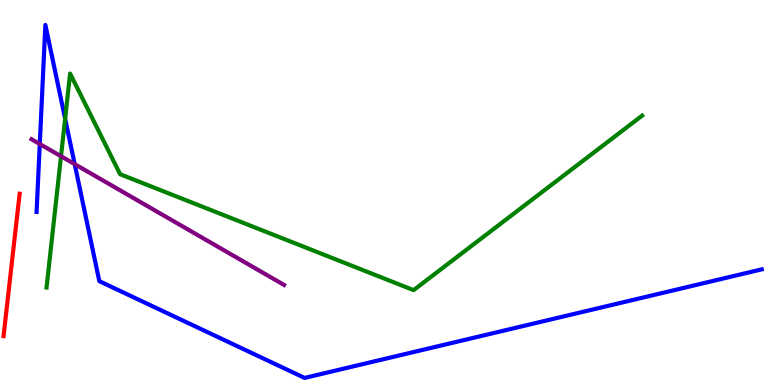[{'lines': ['blue', 'red'], 'intersections': []}, {'lines': ['green', 'red'], 'intersections': []}, {'lines': ['purple', 'red'], 'intersections': []}, {'lines': ['blue', 'green'], 'intersections': [{'x': 0.84, 'y': 6.92}]}, {'lines': ['blue', 'purple'], 'intersections': [{'x': 0.513, 'y': 6.26}, {'x': 0.964, 'y': 5.74}]}, {'lines': ['green', 'purple'], 'intersections': [{'x': 0.787, 'y': 5.94}]}]